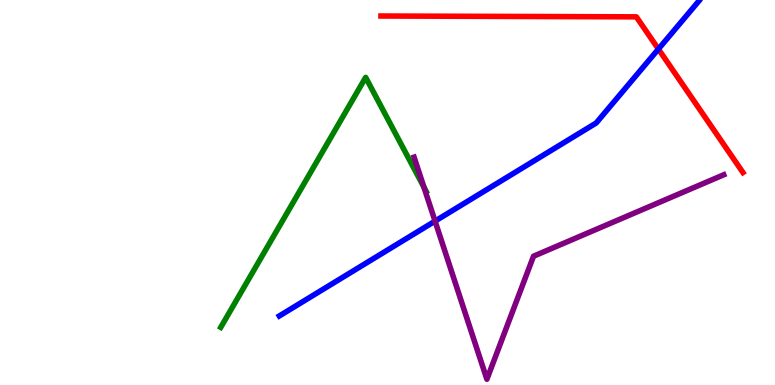[{'lines': ['blue', 'red'], 'intersections': [{'x': 8.5, 'y': 8.73}]}, {'lines': ['green', 'red'], 'intersections': []}, {'lines': ['purple', 'red'], 'intersections': []}, {'lines': ['blue', 'green'], 'intersections': []}, {'lines': ['blue', 'purple'], 'intersections': [{'x': 5.61, 'y': 4.26}]}, {'lines': ['green', 'purple'], 'intersections': [{'x': 5.47, 'y': 5.14}]}]